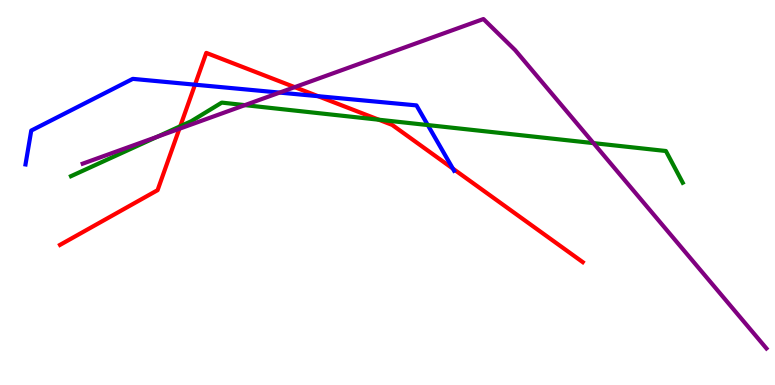[{'lines': ['blue', 'red'], 'intersections': [{'x': 2.52, 'y': 7.8}, {'x': 4.1, 'y': 7.5}, {'x': 5.84, 'y': 5.62}]}, {'lines': ['green', 'red'], 'intersections': [{'x': 2.33, 'y': 6.72}, {'x': 4.89, 'y': 6.89}]}, {'lines': ['purple', 'red'], 'intersections': [{'x': 2.31, 'y': 6.65}, {'x': 3.8, 'y': 7.74}]}, {'lines': ['blue', 'green'], 'intersections': [{'x': 5.52, 'y': 6.75}]}, {'lines': ['blue', 'purple'], 'intersections': [{'x': 3.61, 'y': 7.59}]}, {'lines': ['green', 'purple'], 'intersections': [{'x': 2.03, 'y': 6.45}, {'x': 3.16, 'y': 7.27}, {'x': 7.66, 'y': 6.28}]}]